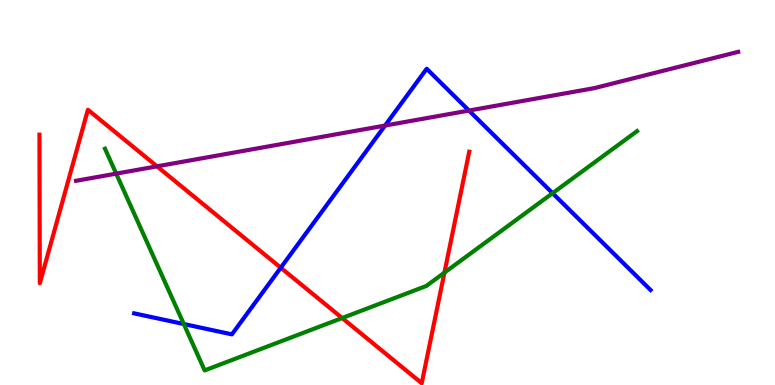[{'lines': ['blue', 'red'], 'intersections': [{'x': 3.62, 'y': 3.05}]}, {'lines': ['green', 'red'], 'intersections': [{'x': 4.41, 'y': 1.74}, {'x': 5.73, 'y': 2.92}]}, {'lines': ['purple', 'red'], 'intersections': [{'x': 2.03, 'y': 5.68}]}, {'lines': ['blue', 'green'], 'intersections': [{'x': 2.37, 'y': 1.58}, {'x': 7.13, 'y': 4.98}]}, {'lines': ['blue', 'purple'], 'intersections': [{'x': 4.97, 'y': 6.74}, {'x': 6.05, 'y': 7.13}]}, {'lines': ['green', 'purple'], 'intersections': [{'x': 1.5, 'y': 5.49}]}]